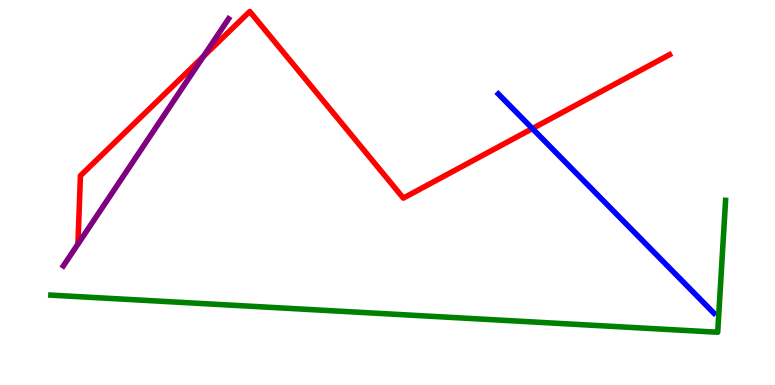[{'lines': ['blue', 'red'], 'intersections': [{'x': 6.87, 'y': 6.66}]}, {'lines': ['green', 'red'], 'intersections': []}, {'lines': ['purple', 'red'], 'intersections': [{'x': 2.62, 'y': 8.53}]}, {'lines': ['blue', 'green'], 'intersections': []}, {'lines': ['blue', 'purple'], 'intersections': []}, {'lines': ['green', 'purple'], 'intersections': []}]